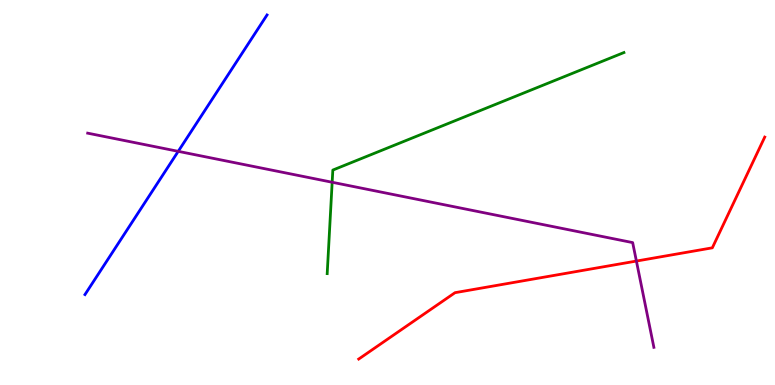[{'lines': ['blue', 'red'], 'intersections': []}, {'lines': ['green', 'red'], 'intersections': []}, {'lines': ['purple', 'red'], 'intersections': [{'x': 8.21, 'y': 3.22}]}, {'lines': ['blue', 'green'], 'intersections': []}, {'lines': ['blue', 'purple'], 'intersections': [{'x': 2.3, 'y': 6.07}]}, {'lines': ['green', 'purple'], 'intersections': [{'x': 4.29, 'y': 5.27}]}]